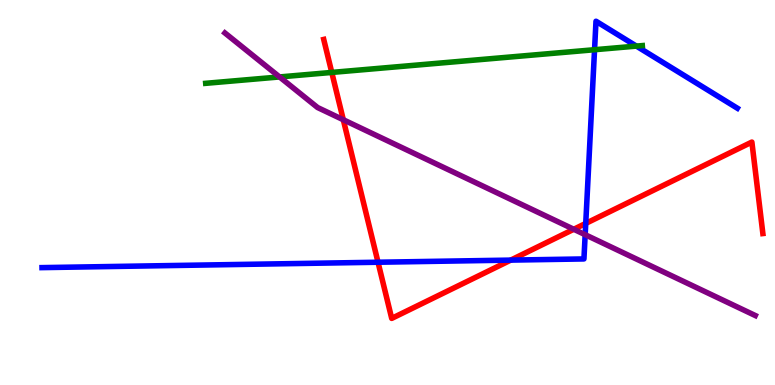[{'lines': ['blue', 'red'], 'intersections': [{'x': 4.88, 'y': 3.19}, {'x': 6.59, 'y': 3.24}, {'x': 7.56, 'y': 4.2}]}, {'lines': ['green', 'red'], 'intersections': [{'x': 4.28, 'y': 8.12}]}, {'lines': ['purple', 'red'], 'intersections': [{'x': 4.43, 'y': 6.89}, {'x': 7.4, 'y': 4.05}]}, {'lines': ['blue', 'green'], 'intersections': [{'x': 7.67, 'y': 8.71}, {'x': 8.21, 'y': 8.8}]}, {'lines': ['blue', 'purple'], 'intersections': [{'x': 7.55, 'y': 3.9}]}, {'lines': ['green', 'purple'], 'intersections': [{'x': 3.61, 'y': 8.0}]}]